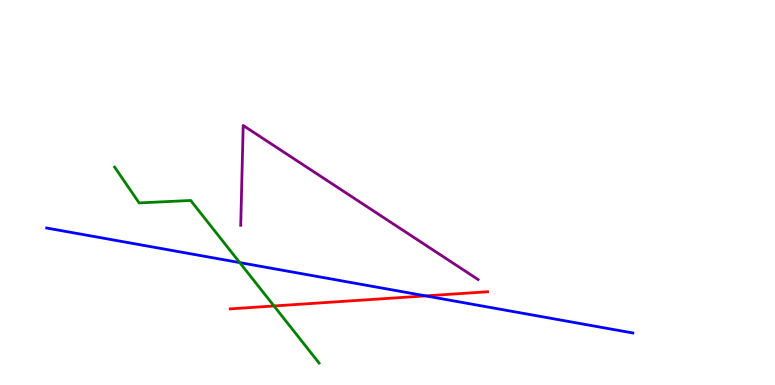[{'lines': ['blue', 'red'], 'intersections': [{'x': 5.49, 'y': 2.31}]}, {'lines': ['green', 'red'], 'intersections': [{'x': 3.54, 'y': 2.05}]}, {'lines': ['purple', 'red'], 'intersections': []}, {'lines': ['blue', 'green'], 'intersections': [{'x': 3.09, 'y': 3.18}]}, {'lines': ['blue', 'purple'], 'intersections': []}, {'lines': ['green', 'purple'], 'intersections': []}]